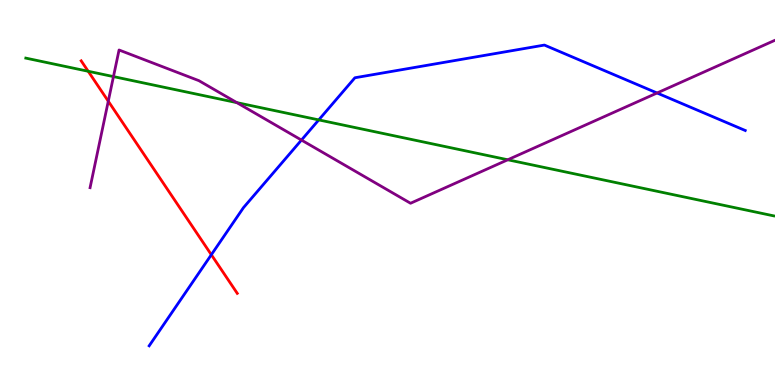[{'lines': ['blue', 'red'], 'intersections': [{'x': 2.73, 'y': 3.38}]}, {'lines': ['green', 'red'], 'intersections': [{'x': 1.14, 'y': 8.15}]}, {'lines': ['purple', 'red'], 'intersections': [{'x': 1.4, 'y': 7.37}]}, {'lines': ['blue', 'green'], 'intersections': [{'x': 4.11, 'y': 6.89}]}, {'lines': ['blue', 'purple'], 'intersections': [{'x': 3.89, 'y': 6.36}, {'x': 8.48, 'y': 7.58}]}, {'lines': ['green', 'purple'], 'intersections': [{'x': 1.46, 'y': 8.01}, {'x': 3.06, 'y': 7.33}, {'x': 6.55, 'y': 5.85}]}]